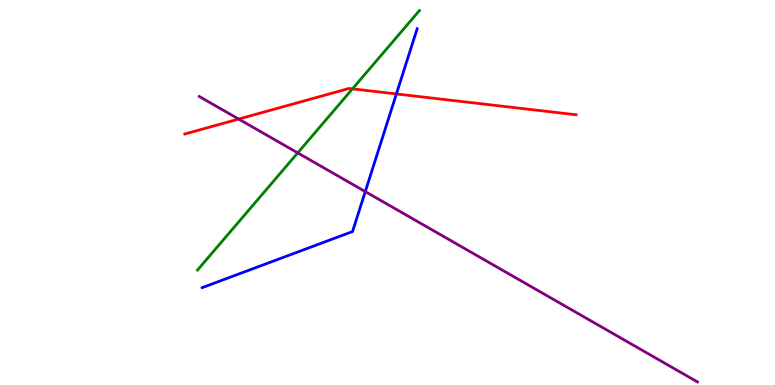[{'lines': ['blue', 'red'], 'intersections': [{'x': 5.11, 'y': 7.56}]}, {'lines': ['green', 'red'], 'intersections': [{'x': 4.55, 'y': 7.69}]}, {'lines': ['purple', 'red'], 'intersections': [{'x': 3.08, 'y': 6.91}]}, {'lines': ['blue', 'green'], 'intersections': []}, {'lines': ['blue', 'purple'], 'intersections': [{'x': 4.71, 'y': 5.02}]}, {'lines': ['green', 'purple'], 'intersections': [{'x': 3.84, 'y': 6.03}]}]